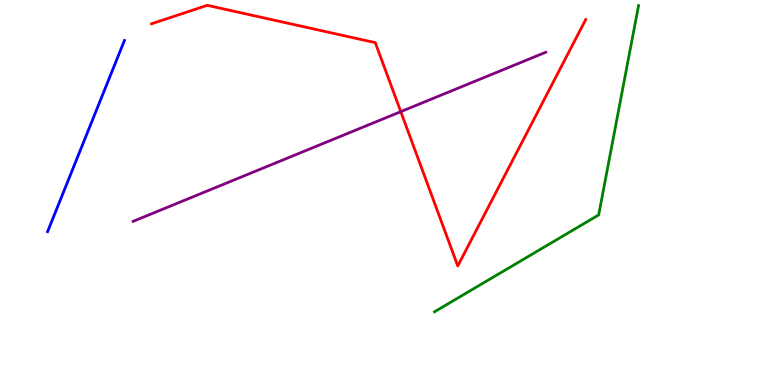[{'lines': ['blue', 'red'], 'intersections': []}, {'lines': ['green', 'red'], 'intersections': []}, {'lines': ['purple', 'red'], 'intersections': [{'x': 5.17, 'y': 7.1}]}, {'lines': ['blue', 'green'], 'intersections': []}, {'lines': ['blue', 'purple'], 'intersections': []}, {'lines': ['green', 'purple'], 'intersections': []}]